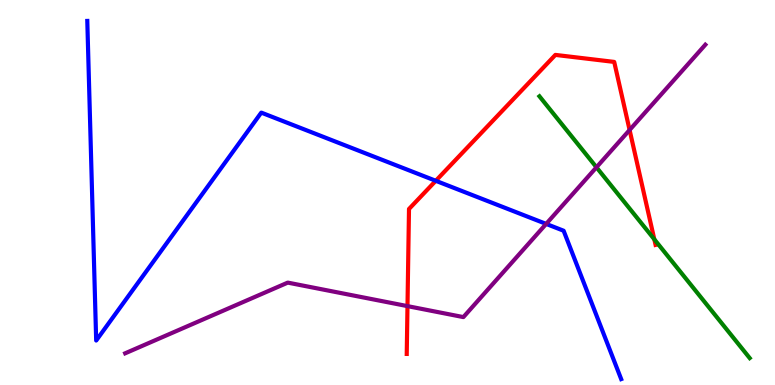[{'lines': ['blue', 'red'], 'intersections': [{'x': 5.62, 'y': 5.3}]}, {'lines': ['green', 'red'], 'intersections': [{'x': 8.44, 'y': 3.78}]}, {'lines': ['purple', 'red'], 'intersections': [{'x': 5.26, 'y': 2.05}, {'x': 8.12, 'y': 6.62}]}, {'lines': ['blue', 'green'], 'intersections': []}, {'lines': ['blue', 'purple'], 'intersections': [{'x': 7.05, 'y': 4.18}]}, {'lines': ['green', 'purple'], 'intersections': [{'x': 7.7, 'y': 5.65}]}]